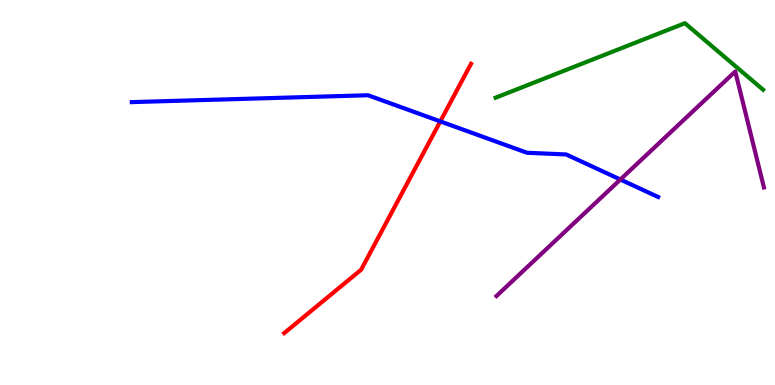[{'lines': ['blue', 'red'], 'intersections': [{'x': 5.68, 'y': 6.85}]}, {'lines': ['green', 'red'], 'intersections': []}, {'lines': ['purple', 'red'], 'intersections': []}, {'lines': ['blue', 'green'], 'intersections': []}, {'lines': ['blue', 'purple'], 'intersections': [{'x': 8.0, 'y': 5.34}]}, {'lines': ['green', 'purple'], 'intersections': []}]